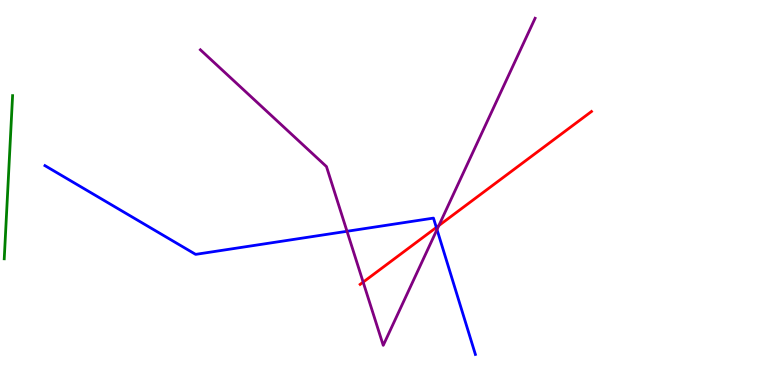[{'lines': ['blue', 'red'], 'intersections': [{'x': 5.63, 'y': 4.09}]}, {'lines': ['green', 'red'], 'intersections': []}, {'lines': ['purple', 'red'], 'intersections': [{'x': 4.69, 'y': 2.67}, {'x': 5.66, 'y': 4.14}]}, {'lines': ['blue', 'green'], 'intersections': []}, {'lines': ['blue', 'purple'], 'intersections': [{'x': 4.48, 'y': 3.99}, {'x': 5.64, 'y': 4.04}]}, {'lines': ['green', 'purple'], 'intersections': []}]